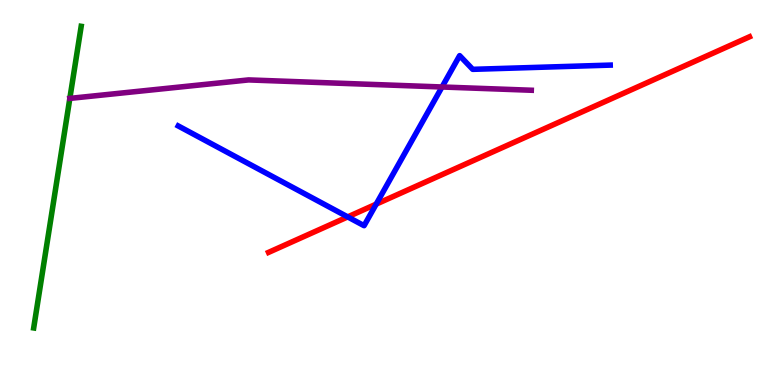[{'lines': ['blue', 'red'], 'intersections': [{'x': 4.49, 'y': 4.37}, {'x': 4.85, 'y': 4.7}]}, {'lines': ['green', 'red'], 'intersections': []}, {'lines': ['purple', 'red'], 'intersections': []}, {'lines': ['blue', 'green'], 'intersections': []}, {'lines': ['blue', 'purple'], 'intersections': [{'x': 5.7, 'y': 7.74}]}, {'lines': ['green', 'purple'], 'intersections': [{'x': 0.901, 'y': 7.44}]}]